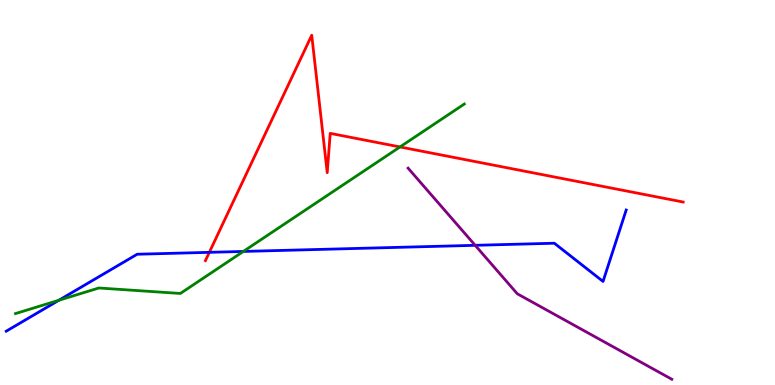[{'lines': ['blue', 'red'], 'intersections': [{'x': 2.7, 'y': 3.45}]}, {'lines': ['green', 'red'], 'intersections': [{'x': 5.16, 'y': 6.18}]}, {'lines': ['purple', 'red'], 'intersections': []}, {'lines': ['blue', 'green'], 'intersections': [{'x': 0.76, 'y': 2.2}, {'x': 3.14, 'y': 3.47}]}, {'lines': ['blue', 'purple'], 'intersections': [{'x': 6.13, 'y': 3.63}]}, {'lines': ['green', 'purple'], 'intersections': []}]